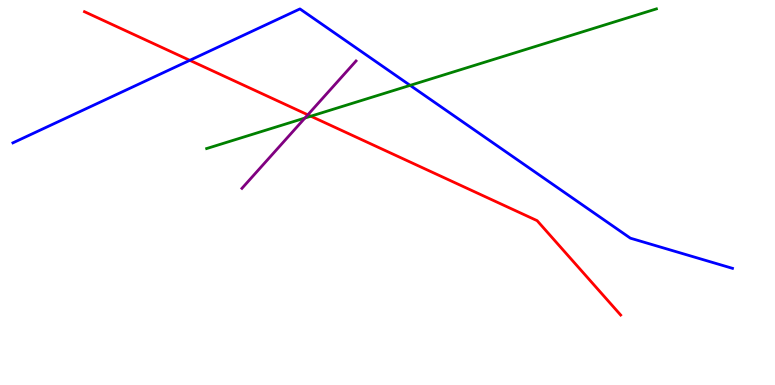[{'lines': ['blue', 'red'], 'intersections': [{'x': 2.45, 'y': 8.43}]}, {'lines': ['green', 'red'], 'intersections': [{'x': 4.01, 'y': 6.98}]}, {'lines': ['purple', 'red'], 'intersections': [{'x': 3.97, 'y': 7.02}]}, {'lines': ['blue', 'green'], 'intersections': [{'x': 5.29, 'y': 7.78}]}, {'lines': ['blue', 'purple'], 'intersections': []}, {'lines': ['green', 'purple'], 'intersections': [{'x': 3.93, 'y': 6.93}]}]